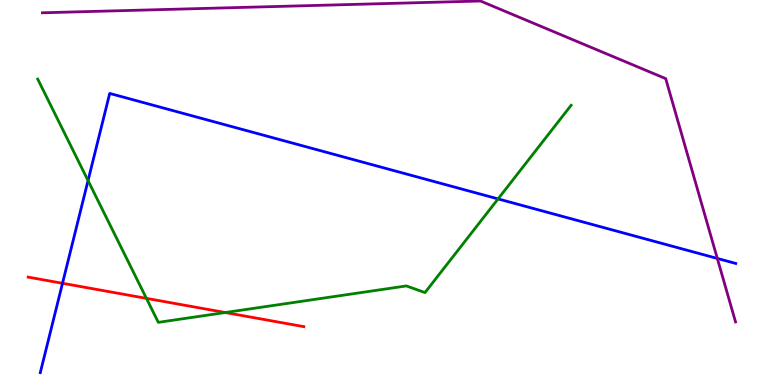[{'lines': ['blue', 'red'], 'intersections': [{'x': 0.807, 'y': 2.64}]}, {'lines': ['green', 'red'], 'intersections': [{'x': 1.89, 'y': 2.25}, {'x': 2.91, 'y': 1.88}]}, {'lines': ['purple', 'red'], 'intersections': []}, {'lines': ['blue', 'green'], 'intersections': [{'x': 1.14, 'y': 5.31}, {'x': 6.43, 'y': 4.83}]}, {'lines': ['blue', 'purple'], 'intersections': [{'x': 9.26, 'y': 3.29}]}, {'lines': ['green', 'purple'], 'intersections': []}]